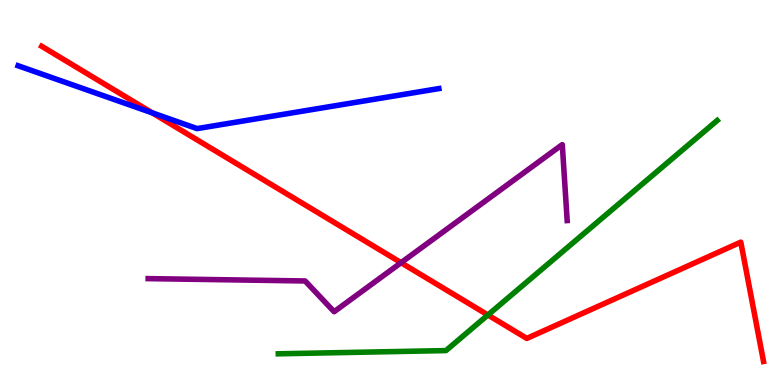[{'lines': ['blue', 'red'], 'intersections': [{'x': 1.97, 'y': 7.07}]}, {'lines': ['green', 'red'], 'intersections': [{'x': 6.3, 'y': 1.82}]}, {'lines': ['purple', 'red'], 'intersections': [{'x': 5.17, 'y': 3.18}]}, {'lines': ['blue', 'green'], 'intersections': []}, {'lines': ['blue', 'purple'], 'intersections': []}, {'lines': ['green', 'purple'], 'intersections': []}]